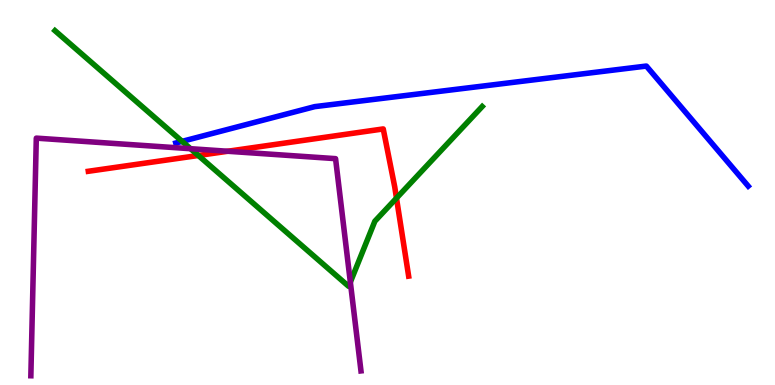[{'lines': ['blue', 'red'], 'intersections': []}, {'lines': ['green', 'red'], 'intersections': [{'x': 2.56, 'y': 5.96}, {'x': 5.12, 'y': 4.85}]}, {'lines': ['purple', 'red'], 'intersections': [{'x': 2.94, 'y': 6.07}]}, {'lines': ['blue', 'green'], 'intersections': [{'x': 2.35, 'y': 6.33}]}, {'lines': ['blue', 'purple'], 'intersections': []}, {'lines': ['green', 'purple'], 'intersections': [{'x': 2.46, 'y': 6.14}, {'x': 4.52, 'y': 2.67}]}]